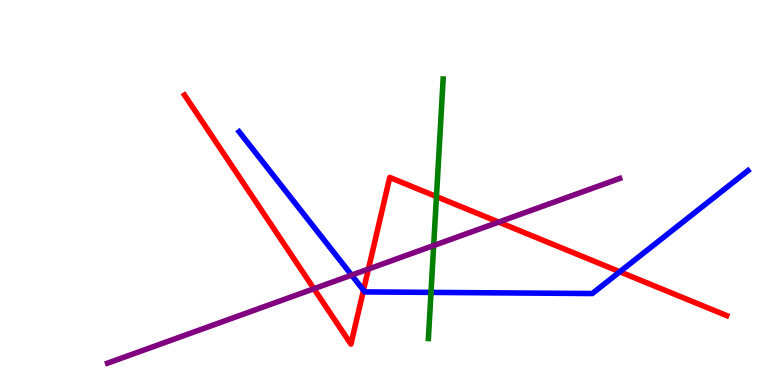[{'lines': ['blue', 'red'], 'intersections': [{'x': 4.69, 'y': 2.46}, {'x': 8.0, 'y': 2.94}]}, {'lines': ['green', 'red'], 'intersections': [{'x': 5.63, 'y': 4.89}]}, {'lines': ['purple', 'red'], 'intersections': [{'x': 4.05, 'y': 2.5}, {'x': 4.75, 'y': 3.01}, {'x': 6.43, 'y': 4.23}]}, {'lines': ['blue', 'green'], 'intersections': [{'x': 5.56, 'y': 2.41}]}, {'lines': ['blue', 'purple'], 'intersections': [{'x': 4.54, 'y': 2.85}]}, {'lines': ['green', 'purple'], 'intersections': [{'x': 5.6, 'y': 3.62}]}]